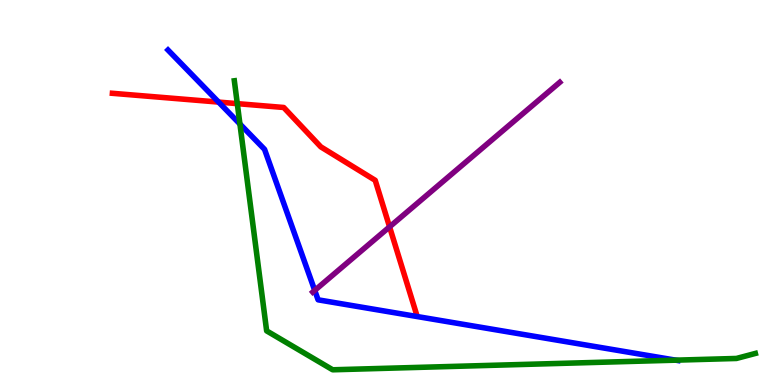[{'lines': ['blue', 'red'], 'intersections': [{'x': 2.82, 'y': 7.35}]}, {'lines': ['green', 'red'], 'intersections': [{'x': 3.06, 'y': 7.31}]}, {'lines': ['purple', 'red'], 'intersections': [{'x': 5.03, 'y': 4.11}]}, {'lines': ['blue', 'green'], 'intersections': [{'x': 3.1, 'y': 6.78}, {'x': 8.72, 'y': 0.645}]}, {'lines': ['blue', 'purple'], 'intersections': [{'x': 4.06, 'y': 2.46}]}, {'lines': ['green', 'purple'], 'intersections': []}]